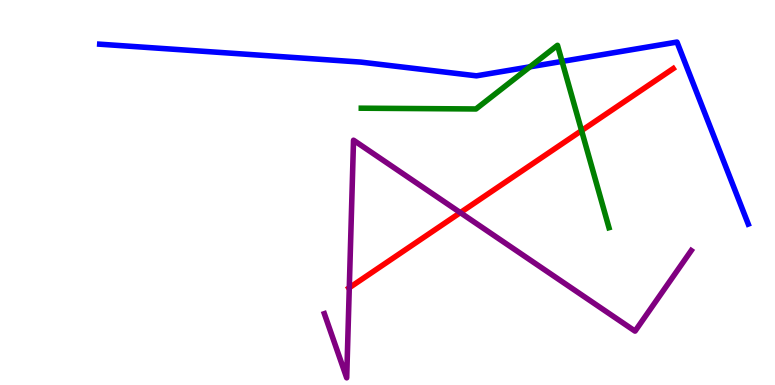[{'lines': ['blue', 'red'], 'intersections': []}, {'lines': ['green', 'red'], 'intersections': [{'x': 7.5, 'y': 6.61}]}, {'lines': ['purple', 'red'], 'intersections': [{'x': 4.51, 'y': 2.53}, {'x': 5.94, 'y': 4.48}]}, {'lines': ['blue', 'green'], 'intersections': [{'x': 6.84, 'y': 8.26}, {'x': 7.25, 'y': 8.4}]}, {'lines': ['blue', 'purple'], 'intersections': []}, {'lines': ['green', 'purple'], 'intersections': []}]